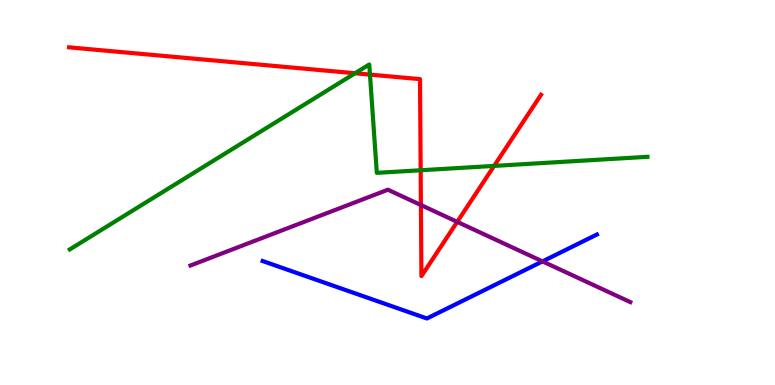[{'lines': ['blue', 'red'], 'intersections': []}, {'lines': ['green', 'red'], 'intersections': [{'x': 4.58, 'y': 8.1}, {'x': 4.77, 'y': 8.06}, {'x': 5.43, 'y': 5.58}, {'x': 6.38, 'y': 5.69}]}, {'lines': ['purple', 'red'], 'intersections': [{'x': 5.43, 'y': 4.67}, {'x': 5.9, 'y': 4.24}]}, {'lines': ['blue', 'green'], 'intersections': []}, {'lines': ['blue', 'purple'], 'intersections': [{'x': 7.0, 'y': 3.21}]}, {'lines': ['green', 'purple'], 'intersections': []}]